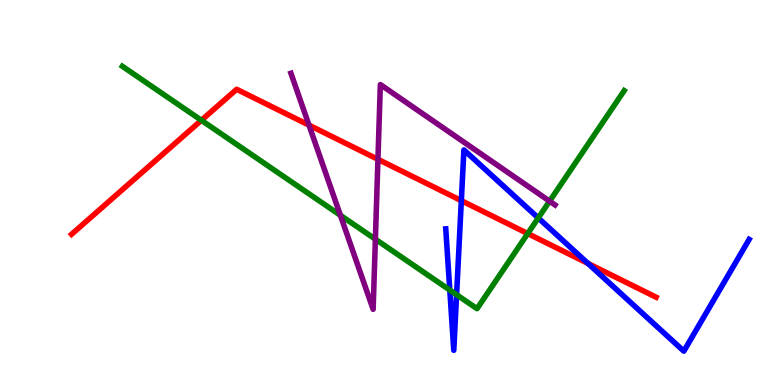[{'lines': ['blue', 'red'], 'intersections': [{'x': 5.95, 'y': 4.79}, {'x': 7.59, 'y': 3.16}]}, {'lines': ['green', 'red'], 'intersections': [{'x': 2.6, 'y': 6.88}, {'x': 6.81, 'y': 3.93}]}, {'lines': ['purple', 'red'], 'intersections': [{'x': 3.99, 'y': 6.75}, {'x': 4.88, 'y': 5.86}]}, {'lines': ['blue', 'green'], 'intersections': [{'x': 5.8, 'y': 2.47}, {'x': 5.89, 'y': 2.35}, {'x': 6.95, 'y': 4.34}]}, {'lines': ['blue', 'purple'], 'intersections': []}, {'lines': ['green', 'purple'], 'intersections': [{'x': 4.39, 'y': 4.41}, {'x': 4.84, 'y': 3.79}, {'x': 7.09, 'y': 4.77}]}]